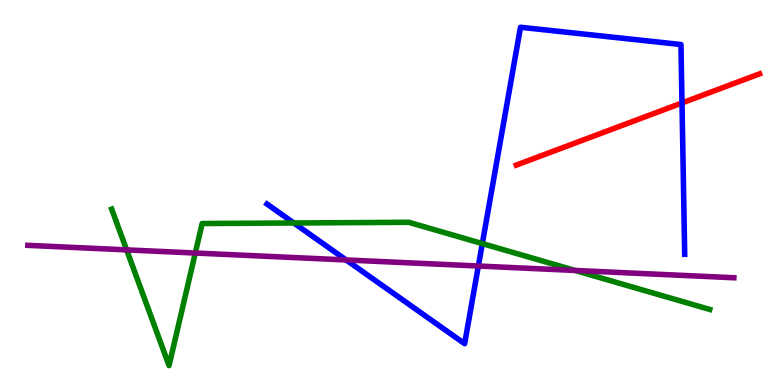[{'lines': ['blue', 'red'], 'intersections': [{'x': 8.8, 'y': 7.33}]}, {'lines': ['green', 'red'], 'intersections': []}, {'lines': ['purple', 'red'], 'intersections': []}, {'lines': ['blue', 'green'], 'intersections': [{'x': 3.79, 'y': 4.21}, {'x': 6.22, 'y': 3.67}]}, {'lines': ['blue', 'purple'], 'intersections': [{'x': 4.47, 'y': 3.25}, {'x': 6.17, 'y': 3.09}]}, {'lines': ['green', 'purple'], 'intersections': [{'x': 1.63, 'y': 3.51}, {'x': 2.52, 'y': 3.43}, {'x': 7.42, 'y': 2.97}]}]